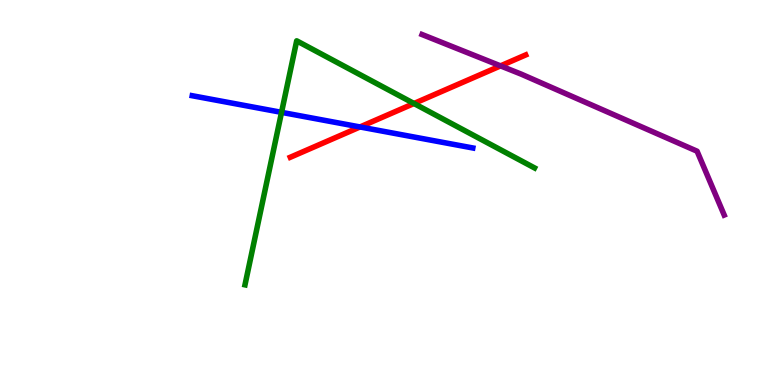[{'lines': ['blue', 'red'], 'intersections': [{'x': 4.65, 'y': 6.7}]}, {'lines': ['green', 'red'], 'intersections': [{'x': 5.34, 'y': 7.31}]}, {'lines': ['purple', 'red'], 'intersections': [{'x': 6.46, 'y': 8.29}]}, {'lines': ['blue', 'green'], 'intersections': [{'x': 3.63, 'y': 7.08}]}, {'lines': ['blue', 'purple'], 'intersections': []}, {'lines': ['green', 'purple'], 'intersections': []}]